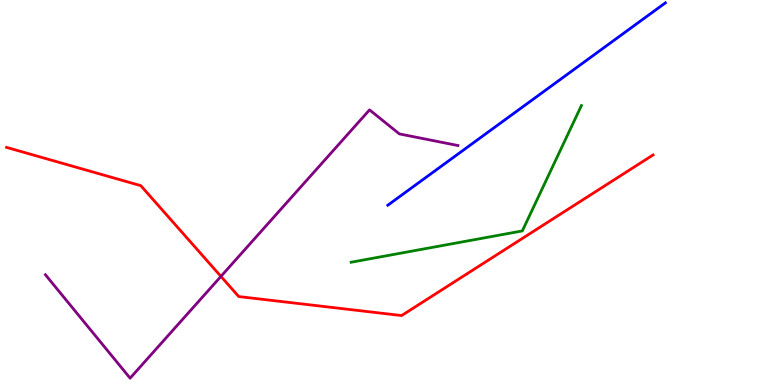[{'lines': ['blue', 'red'], 'intersections': []}, {'lines': ['green', 'red'], 'intersections': []}, {'lines': ['purple', 'red'], 'intersections': [{'x': 2.85, 'y': 2.82}]}, {'lines': ['blue', 'green'], 'intersections': []}, {'lines': ['blue', 'purple'], 'intersections': []}, {'lines': ['green', 'purple'], 'intersections': []}]